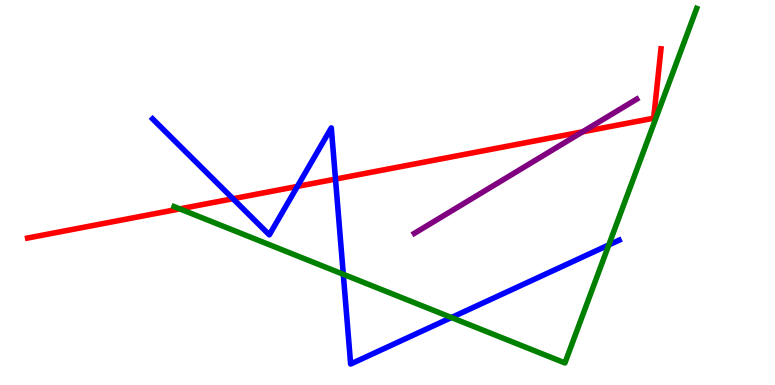[{'lines': ['blue', 'red'], 'intersections': [{'x': 3.01, 'y': 4.84}, {'x': 3.84, 'y': 5.16}, {'x': 4.33, 'y': 5.35}]}, {'lines': ['green', 'red'], 'intersections': [{'x': 2.32, 'y': 4.57}]}, {'lines': ['purple', 'red'], 'intersections': [{'x': 7.52, 'y': 6.58}]}, {'lines': ['blue', 'green'], 'intersections': [{'x': 4.43, 'y': 2.88}, {'x': 5.82, 'y': 1.75}, {'x': 7.86, 'y': 3.64}]}, {'lines': ['blue', 'purple'], 'intersections': []}, {'lines': ['green', 'purple'], 'intersections': []}]